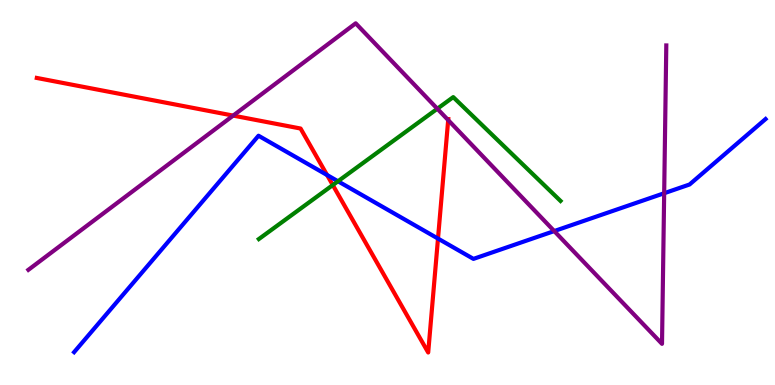[{'lines': ['blue', 'red'], 'intersections': [{'x': 4.22, 'y': 5.45}, {'x': 5.65, 'y': 3.8}]}, {'lines': ['green', 'red'], 'intersections': [{'x': 4.29, 'y': 5.19}]}, {'lines': ['purple', 'red'], 'intersections': [{'x': 3.01, 'y': 7.0}, {'x': 5.78, 'y': 6.88}]}, {'lines': ['blue', 'green'], 'intersections': [{'x': 4.36, 'y': 5.29}]}, {'lines': ['blue', 'purple'], 'intersections': [{'x': 7.15, 'y': 4.0}, {'x': 8.57, 'y': 4.98}]}, {'lines': ['green', 'purple'], 'intersections': [{'x': 5.64, 'y': 7.18}]}]